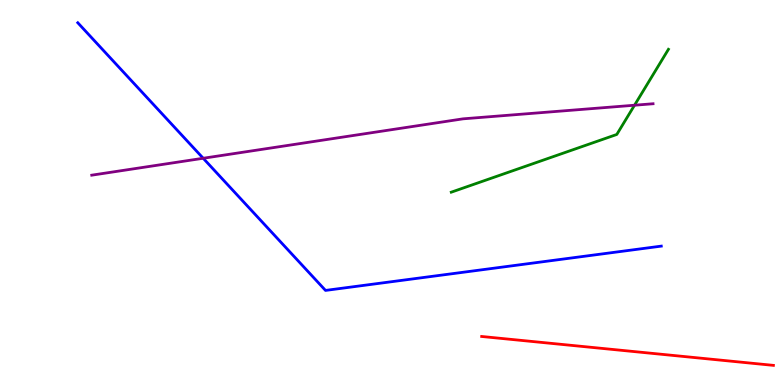[{'lines': ['blue', 'red'], 'intersections': []}, {'lines': ['green', 'red'], 'intersections': []}, {'lines': ['purple', 'red'], 'intersections': []}, {'lines': ['blue', 'green'], 'intersections': []}, {'lines': ['blue', 'purple'], 'intersections': [{'x': 2.62, 'y': 5.89}]}, {'lines': ['green', 'purple'], 'intersections': [{'x': 8.19, 'y': 7.27}]}]